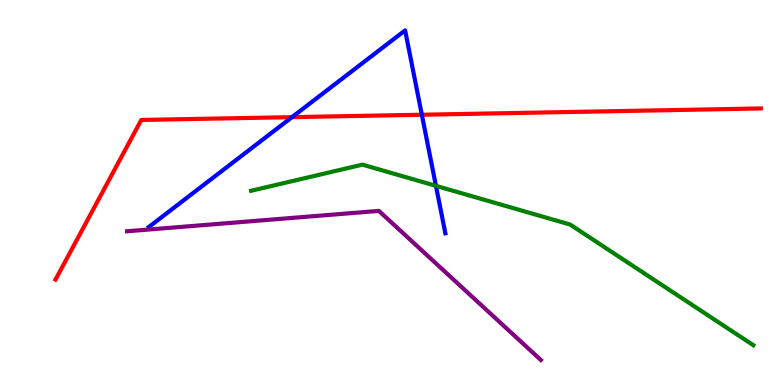[{'lines': ['blue', 'red'], 'intersections': [{'x': 3.77, 'y': 6.96}, {'x': 5.44, 'y': 7.02}]}, {'lines': ['green', 'red'], 'intersections': []}, {'lines': ['purple', 'red'], 'intersections': []}, {'lines': ['blue', 'green'], 'intersections': [{'x': 5.63, 'y': 5.17}]}, {'lines': ['blue', 'purple'], 'intersections': []}, {'lines': ['green', 'purple'], 'intersections': []}]